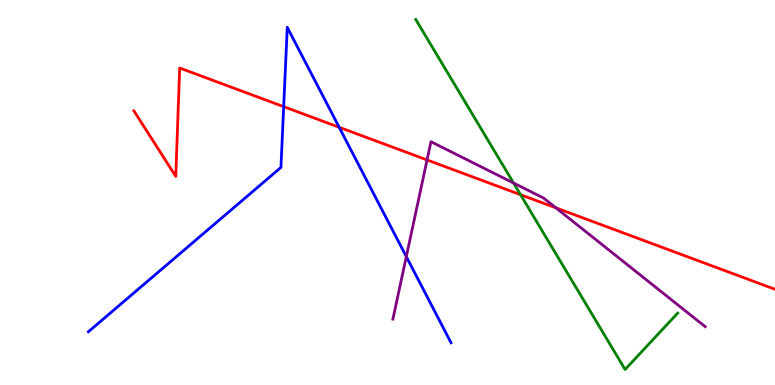[{'lines': ['blue', 'red'], 'intersections': [{'x': 3.66, 'y': 7.23}, {'x': 4.38, 'y': 6.69}]}, {'lines': ['green', 'red'], 'intersections': [{'x': 6.72, 'y': 4.94}]}, {'lines': ['purple', 'red'], 'intersections': [{'x': 5.51, 'y': 5.85}, {'x': 7.17, 'y': 4.6}]}, {'lines': ['blue', 'green'], 'intersections': []}, {'lines': ['blue', 'purple'], 'intersections': [{'x': 5.24, 'y': 3.33}]}, {'lines': ['green', 'purple'], 'intersections': [{'x': 6.63, 'y': 5.25}]}]